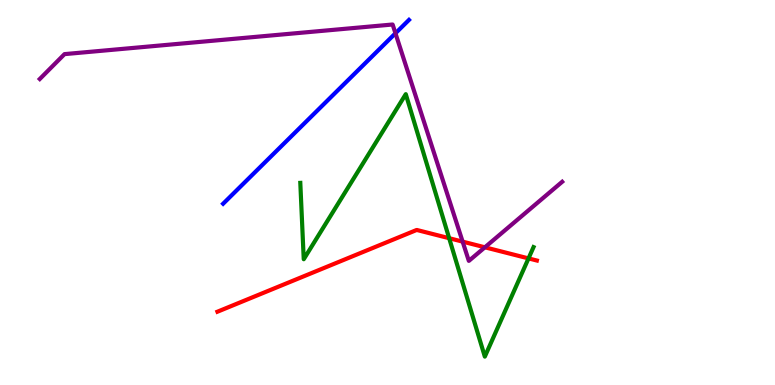[{'lines': ['blue', 'red'], 'intersections': []}, {'lines': ['green', 'red'], 'intersections': [{'x': 5.8, 'y': 3.81}, {'x': 6.82, 'y': 3.29}]}, {'lines': ['purple', 'red'], 'intersections': [{'x': 5.97, 'y': 3.72}, {'x': 6.26, 'y': 3.58}]}, {'lines': ['blue', 'green'], 'intersections': []}, {'lines': ['blue', 'purple'], 'intersections': [{'x': 5.1, 'y': 9.14}]}, {'lines': ['green', 'purple'], 'intersections': []}]